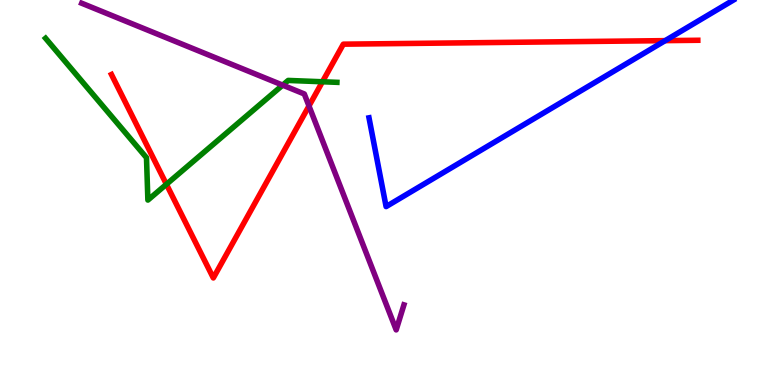[{'lines': ['blue', 'red'], 'intersections': [{'x': 8.58, 'y': 8.94}]}, {'lines': ['green', 'red'], 'intersections': [{'x': 2.15, 'y': 5.21}, {'x': 4.16, 'y': 7.88}]}, {'lines': ['purple', 'red'], 'intersections': [{'x': 3.99, 'y': 7.25}]}, {'lines': ['blue', 'green'], 'intersections': []}, {'lines': ['blue', 'purple'], 'intersections': []}, {'lines': ['green', 'purple'], 'intersections': [{'x': 3.65, 'y': 7.79}]}]